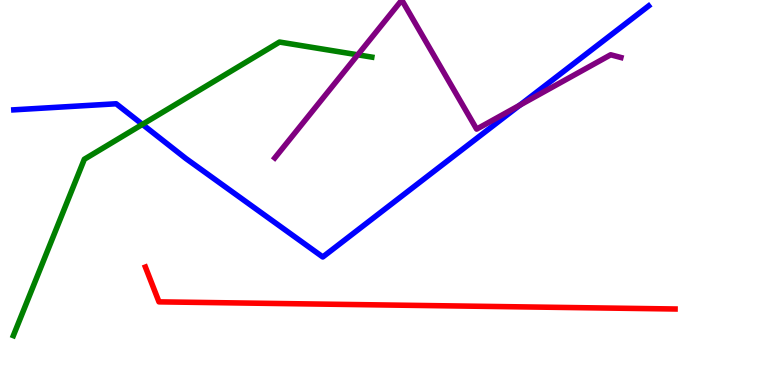[{'lines': ['blue', 'red'], 'intersections': []}, {'lines': ['green', 'red'], 'intersections': []}, {'lines': ['purple', 'red'], 'intersections': []}, {'lines': ['blue', 'green'], 'intersections': [{'x': 1.84, 'y': 6.77}]}, {'lines': ['blue', 'purple'], 'intersections': [{'x': 6.71, 'y': 7.27}]}, {'lines': ['green', 'purple'], 'intersections': [{'x': 4.62, 'y': 8.58}]}]